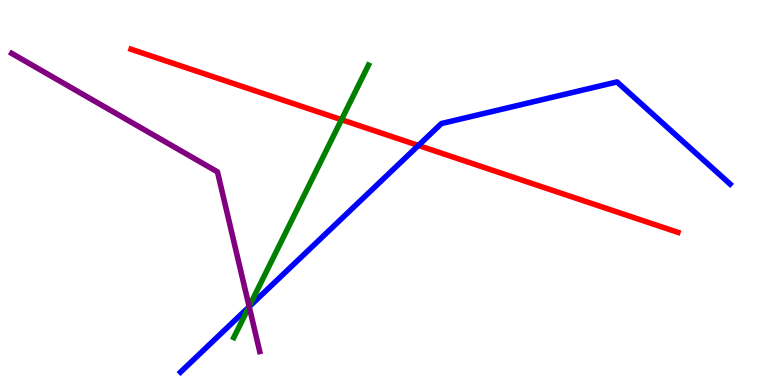[{'lines': ['blue', 'red'], 'intersections': [{'x': 5.4, 'y': 6.22}]}, {'lines': ['green', 'red'], 'intersections': [{'x': 4.41, 'y': 6.89}]}, {'lines': ['purple', 'red'], 'intersections': []}, {'lines': ['blue', 'green'], 'intersections': [{'x': 3.21, 'y': 2.03}]}, {'lines': ['blue', 'purple'], 'intersections': [{'x': 3.22, 'y': 2.03}]}, {'lines': ['green', 'purple'], 'intersections': [{'x': 3.21, 'y': 2.04}]}]